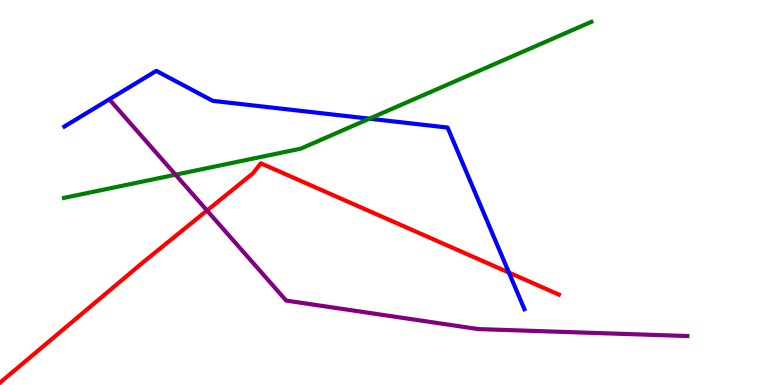[{'lines': ['blue', 'red'], 'intersections': [{'x': 6.57, 'y': 2.92}]}, {'lines': ['green', 'red'], 'intersections': []}, {'lines': ['purple', 'red'], 'intersections': [{'x': 2.67, 'y': 4.53}]}, {'lines': ['blue', 'green'], 'intersections': [{'x': 4.77, 'y': 6.92}]}, {'lines': ['blue', 'purple'], 'intersections': []}, {'lines': ['green', 'purple'], 'intersections': [{'x': 2.26, 'y': 5.46}]}]